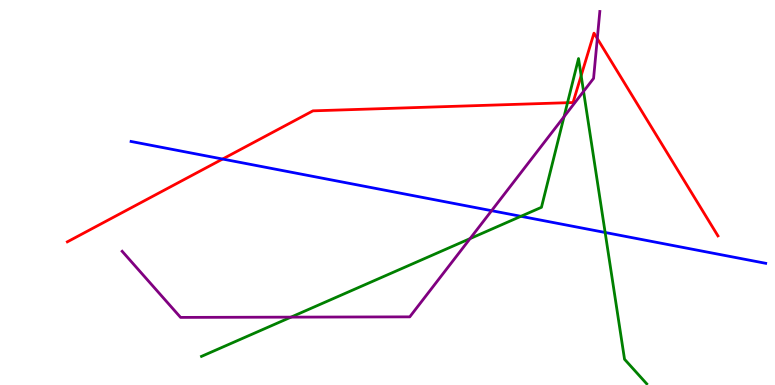[{'lines': ['blue', 'red'], 'intersections': [{'x': 2.87, 'y': 5.87}]}, {'lines': ['green', 'red'], 'intersections': [{'x': 7.32, 'y': 7.33}, {'x': 7.5, 'y': 8.03}]}, {'lines': ['purple', 'red'], 'intersections': [{'x': 7.71, 'y': 9.0}]}, {'lines': ['blue', 'green'], 'intersections': [{'x': 6.72, 'y': 4.38}, {'x': 7.81, 'y': 3.96}]}, {'lines': ['blue', 'purple'], 'intersections': [{'x': 6.34, 'y': 4.53}]}, {'lines': ['green', 'purple'], 'intersections': [{'x': 3.75, 'y': 1.76}, {'x': 6.07, 'y': 3.8}, {'x': 7.28, 'y': 6.97}, {'x': 7.53, 'y': 7.63}]}]